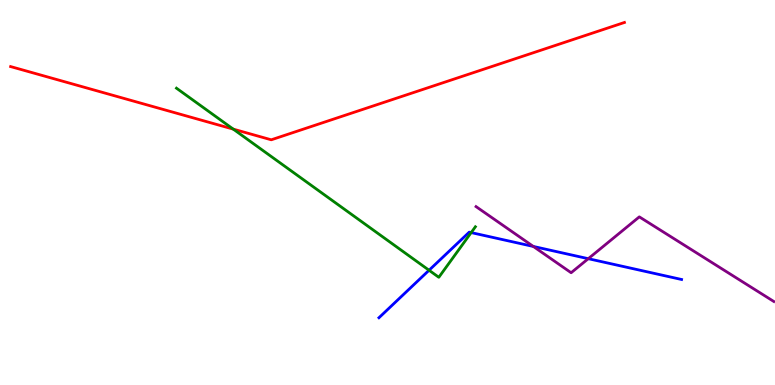[{'lines': ['blue', 'red'], 'intersections': []}, {'lines': ['green', 'red'], 'intersections': [{'x': 3.01, 'y': 6.65}]}, {'lines': ['purple', 'red'], 'intersections': []}, {'lines': ['blue', 'green'], 'intersections': [{'x': 5.54, 'y': 2.98}, {'x': 6.08, 'y': 3.96}]}, {'lines': ['blue', 'purple'], 'intersections': [{'x': 6.88, 'y': 3.6}, {'x': 7.59, 'y': 3.28}]}, {'lines': ['green', 'purple'], 'intersections': []}]